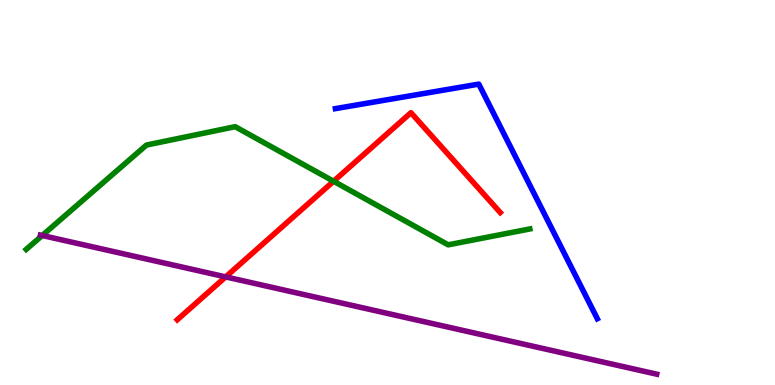[{'lines': ['blue', 'red'], 'intersections': []}, {'lines': ['green', 'red'], 'intersections': [{'x': 4.3, 'y': 5.29}]}, {'lines': ['purple', 'red'], 'intersections': [{'x': 2.91, 'y': 2.81}]}, {'lines': ['blue', 'green'], 'intersections': []}, {'lines': ['blue', 'purple'], 'intersections': []}, {'lines': ['green', 'purple'], 'intersections': [{'x': 0.545, 'y': 3.88}]}]